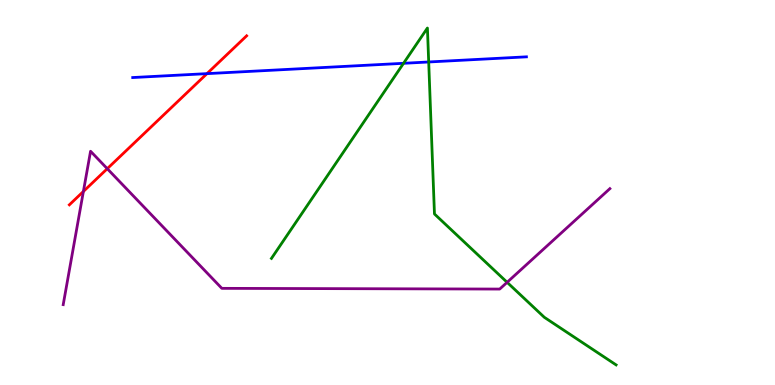[{'lines': ['blue', 'red'], 'intersections': [{'x': 2.67, 'y': 8.09}]}, {'lines': ['green', 'red'], 'intersections': []}, {'lines': ['purple', 'red'], 'intersections': [{'x': 1.08, 'y': 5.03}, {'x': 1.38, 'y': 5.62}]}, {'lines': ['blue', 'green'], 'intersections': [{'x': 5.21, 'y': 8.36}, {'x': 5.53, 'y': 8.39}]}, {'lines': ['blue', 'purple'], 'intersections': []}, {'lines': ['green', 'purple'], 'intersections': [{'x': 6.54, 'y': 2.67}]}]